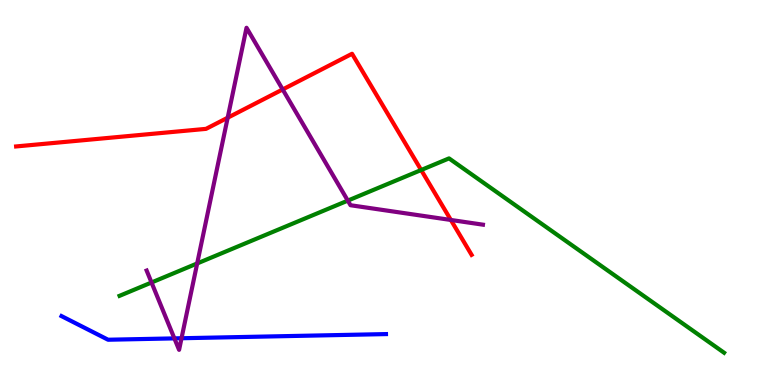[{'lines': ['blue', 'red'], 'intersections': []}, {'lines': ['green', 'red'], 'intersections': [{'x': 5.43, 'y': 5.58}]}, {'lines': ['purple', 'red'], 'intersections': [{'x': 2.94, 'y': 6.94}, {'x': 3.65, 'y': 7.68}, {'x': 5.82, 'y': 4.29}]}, {'lines': ['blue', 'green'], 'intersections': []}, {'lines': ['blue', 'purple'], 'intersections': [{'x': 2.25, 'y': 1.21}, {'x': 2.34, 'y': 1.21}]}, {'lines': ['green', 'purple'], 'intersections': [{'x': 1.96, 'y': 2.66}, {'x': 2.54, 'y': 3.16}, {'x': 4.49, 'y': 4.79}]}]